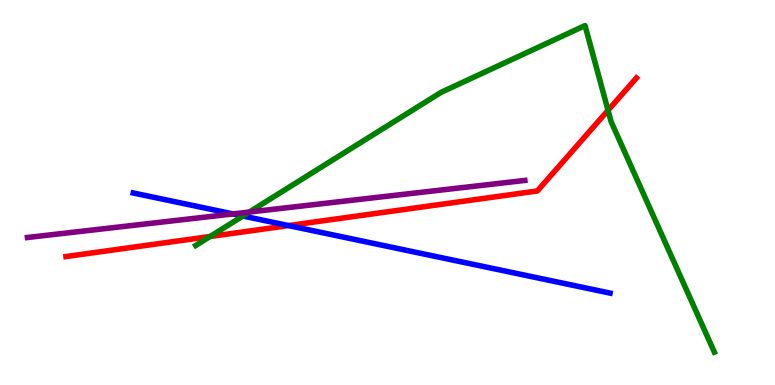[{'lines': ['blue', 'red'], 'intersections': [{'x': 3.72, 'y': 4.14}]}, {'lines': ['green', 'red'], 'intersections': [{'x': 2.71, 'y': 3.86}, {'x': 7.85, 'y': 7.13}]}, {'lines': ['purple', 'red'], 'intersections': []}, {'lines': ['blue', 'green'], 'intersections': [{'x': 3.13, 'y': 4.39}]}, {'lines': ['blue', 'purple'], 'intersections': [{'x': 3.01, 'y': 4.44}]}, {'lines': ['green', 'purple'], 'intersections': [{'x': 3.22, 'y': 4.49}]}]